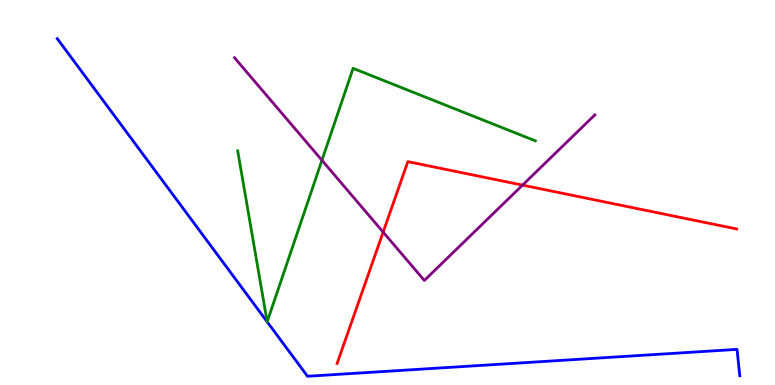[{'lines': ['blue', 'red'], 'intersections': []}, {'lines': ['green', 'red'], 'intersections': []}, {'lines': ['purple', 'red'], 'intersections': [{'x': 4.94, 'y': 3.97}, {'x': 6.74, 'y': 5.19}]}, {'lines': ['blue', 'green'], 'intersections': []}, {'lines': ['blue', 'purple'], 'intersections': []}, {'lines': ['green', 'purple'], 'intersections': [{'x': 4.15, 'y': 5.84}]}]